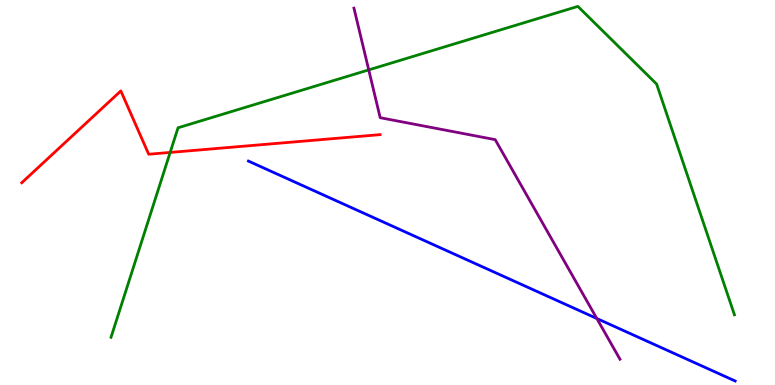[{'lines': ['blue', 'red'], 'intersections': []}, {'lines': ['green', 'red'], 'intersections': [{'x': 2.2, 'y': 6.04}]}, {'lines': ['purple', 'red'], 'intersections': []}, {'lines': ['blue', 'green'], 'intersections': []}, {'lines': ['blue', 'purple'], 'intersections': [{'x': 7.7, 'y': 1.73}]}, {'lines': ['green', 'purple'], 'intersections': [{'x': 4.76, 'y': 8.18}]}]